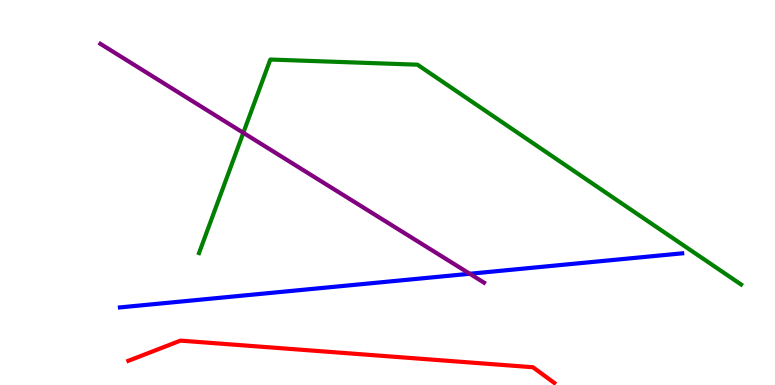[{'lines': ['blue', 'red'], 'intersections': []}, {'lines': ['green', 'red'], 'intersections': []}, {'lines': ['purple', 'red'], 'intersections': []}, {'lines': ['blue', 'green'], 'intersections': []}, {'lines': ['blue', 'purple'], 'intersections': [{'x': 6.06, 'y': 2.89}]}, {'lines': ['green', 'purple'], 'intersections': [{'x': 3.14, 'y': 6.55}]}]